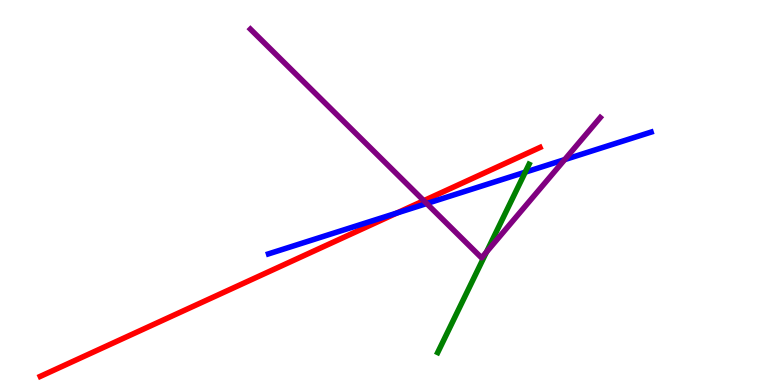[{'lines': ['blue', 'red'], 'intersections': [{'x': 5.12, 'y': 4.47}]}, {'lines': ['green', 'red'], 'intersections': []}, {'lines': ['purple', 'red'], 'intersections': [{'x': 5.47, 'y': 4.79}]}, {'lines': ['blue', 'green'], 'intersections': [{'x': 6.78, 'y': 5.53}]}, {'lines': ['blue', 'purple'], 'intersections': [{'x': 5.51, 'y': 4.71}, {'x': 7.29, 'y': 5.85}]}, {'lines': ['green', 'purple'], 'intersections': [{'x': 6.28, 'y': 3.45}]}]